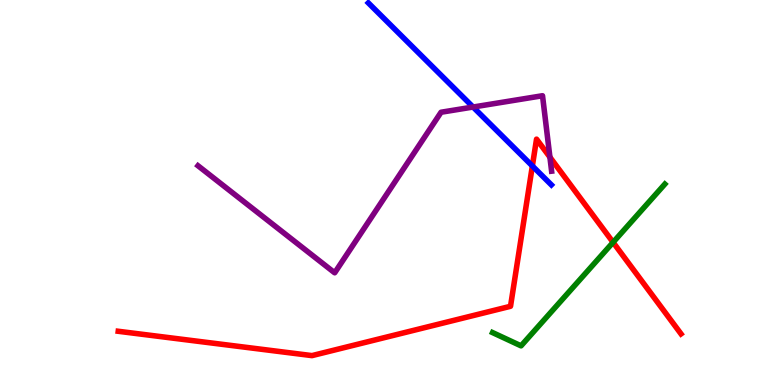[{'lines': ['blue', 'red'], 'intersections': [{'x': 6.87, 'y': 5.69}]}, {'lines': ['green', 'red'], 'intersections': [{'x': 7.91, 'y': 3.71}]}, {'lines': ['purple', 'red'], 'intersections': [{'x': 7.1, 'y': 5.92}]}, {'lines': ['blue', 'green'], 'intersections': []}, {'lines': ['blue', 'purple'], 'intersections': [{'x': 6.1, 'y': 7.22}]}, {'lines': ['green', 'purple'], 'intersections': []}]